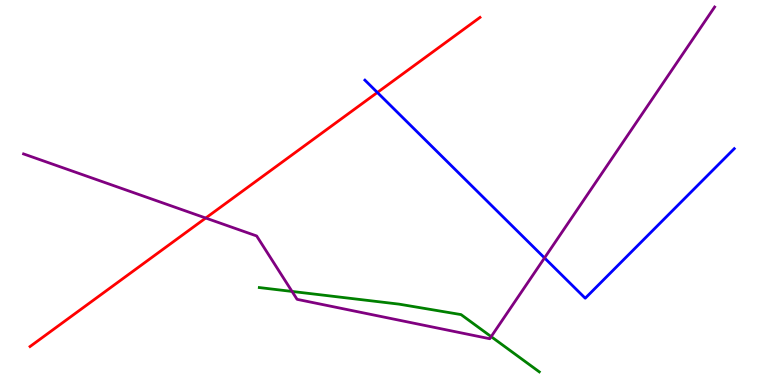[{'lines': ['blue', 'red'], 'intersections': [{'x': 4.87, 'y': 7.6}]}, {'lines': ['green', 'red'], 'intersections': []}, {'lines': ['purple', 'red'], 'intersections': [{'x': 2.65, 'y': 4.34}]}, {'lines': ['blue', 'green'], 'intersections': []}, {'lines': ['blue', 'purple'], 'intersections': [{'x': 7.03, 'y': 3.3}]}, {'lines': ['green', 'purple'], 'intersections': [{'x': 3.77, 'y': 2.43}, {'x': 6.34, 'y': 1.26}]}]